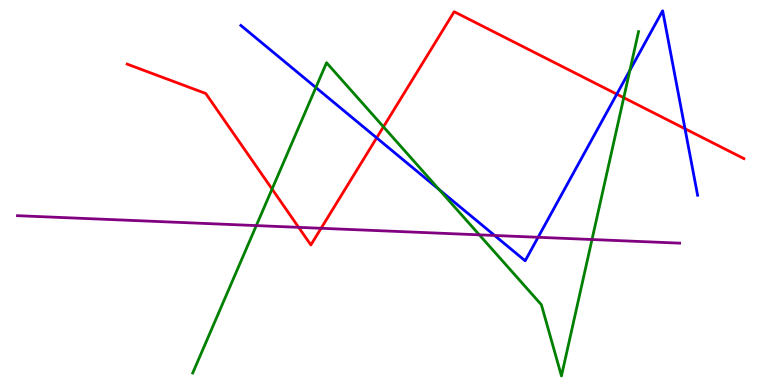[{'lines': ['blue', 'red'], 'intersections': [{'x': 4.86, 'y': 6.42}, {'x': 7.96, 'y': 7.55}, {'x': 8.84, 'y': 6.66}]}, {'lines': ['green', 'red'], 'intersections': [{'x': 3.51, 'y': 5.09}, {'x': 4.95, 'y': 6.71}, {'x': 8.05, 'y': 7.46}]}, {'lines': ['purple', 'red'], 'intersections': [{'x': 3.85, 'y': 4.09}, {'x': 4.14, 'y': 4.07}]}, {'lines': ['blue', 'green'], 'intersections': [{'x': 4.08, 'y': 7.73}, {'x': 5.67, 'y': 5.08}, {'x': 8.13, 'y': 8.17}]}, {'lines': ['blue', 'purple'], 'intersections': [{'x': 6.38, 'y': 3.88}, {'x': 6.94, 'y': 3.84}]}, {'lines': ['green', 'purple'], 'intersections': [{'x': 3.31, 'y': 4.14}, {'x': 6.18, 'y': 3.9}, {'x': 7.64, 'y': 3.78}]}]